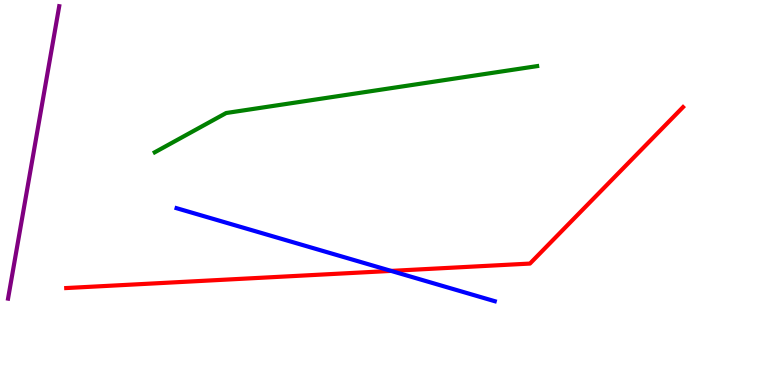[{'lines': ['blue', 'red'], 'intersections': [{'x': 5.05, 'y': 2.96}]}, {'lines': ['green', 'red'], 'intersections': []}, {'lines': ['purple', 'red'], 'intersections': []}, {'lines': ['blue', 'green'], 'intersections': []}, {'lines': ['blue', 'purple'], 'intersections': []}, {'lines': ['green', 'purple'], 'intersections': []}]